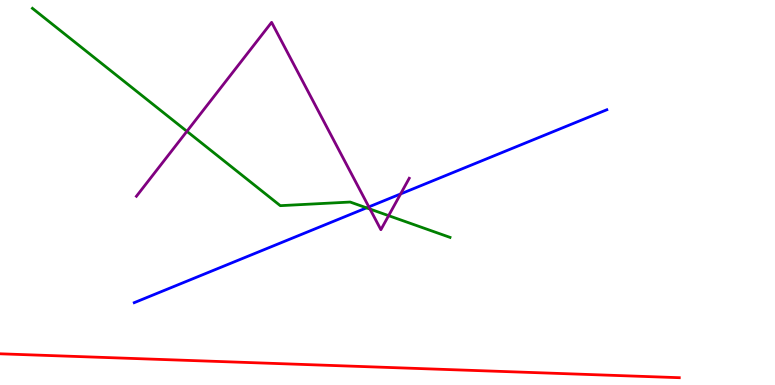[{'lines': ['blue', 'red'], 'intersections': []}, {'lines': ['green', 'red'], 'intersections': []}, {'lines': ['purple', 'red'], 'intersections': []}, {'lines': ['blue', 'green'], 'intersections': [{'x': 4.73, 'y': 4.6}]}, {'lines': ['blue', 'purple'], 'intersections': [{'x': 4.76, 'y': 4.63}, {'x': 5.17, 'y': 4.96}]}, {'lines': ['green', 'purple'], 'intersections': [{'x': 2.41, 'y': 6.59}, {'x': 4.77, 'y': 4.57}, {'x': 5.01, 'y': 4.4}]}]